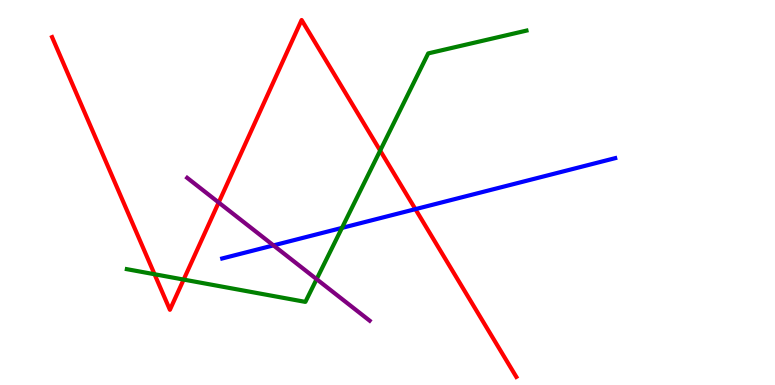[{'lines': ['blue', 'red'], 'intersections': [{'x': 5.36, 'y': 4.57}]}, {'lines': ['green', 'red'], 'intersections': [{'x': 1.99, 'y': 2.88}, {'x': 2.37, 'y': 2.74}, {'x': 4.91, 'y': 6.09}]}, {'lines': ['purple', 'red'], 'intersections': [{'x': 2.82, 'y': 4.74}]}, {'lines': ['blue', 'green'], 'intersections': [{'x': 4.41, 'y': 4.08}]}, {'lines': ['blue', 'purple'], 'intersections': [{'x': 3.53, 'y': 3.63}]}, {'lines': ['green', 'purple'], 'intersections': [{'x': 4.09, 'y': 2.75}]}]